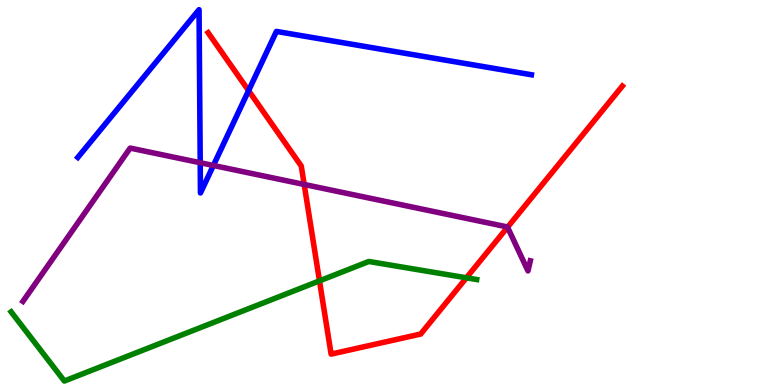[{'lines': ['blue', 'red'], 'intersections': [{'x': 3.21, 'y': 7.65}]}, {'lines': ['green', 'red'], 'intersections': [{'x': 4.12, 'y': 2.7}, {'x': 6.02, 'y': 2.78}]}, {'lines': ['purple', 'red'], 'intersections': [{'x': 3.93, 'y': 5.21}, {'x': 6.55, 'y': 4.1}]}, {'lines': ['blue', 'green'], 'intersections': []}, {'lines': ['blue', 'purple'], 'intersections': [{'x': 2.58, 'y': 5.77}, {'x': 2.75, 'y': 5.7}]}, {'lines': ['green', 'purple'], 'intersections': []}]